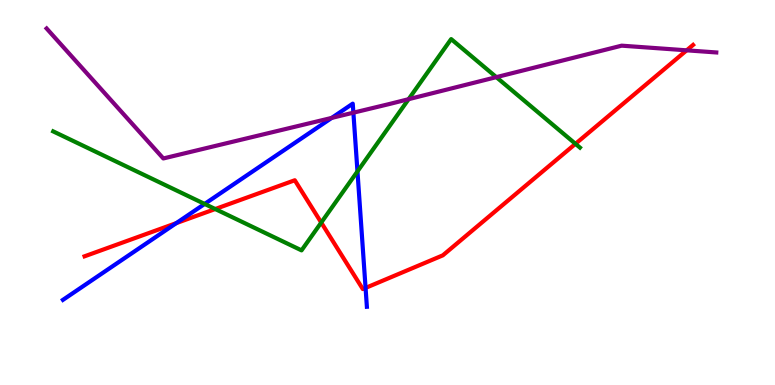[{'lines': ['blue', 'red'], 'intersections': [{'x': 2.27, 'y': 4.2}, {'x': 4.72, 'y': 2.52}]}, {'lines': ['green', 'red'], 'intersections': [{'x': 2.78, 'y': 4.57}, {'x': 4.14, 'y': 4.22}, {'x': 7.43, 'y': 6.26}]}, {'lines': ['purple', 'red'], 'intersections': [{'x': 8.86, 'y': 8.69}]}, {'lines': ['blue', 'green'], 'intersections': [{'x': 2.64, 'y': 4.7}, {'x': 4.61, 'y': 5.55}]}, {'lines': ['blue', 'purple'], 'intersections': [{'x': 4.28, 'y': 6.94}, {'x': 4.56, 'y': 7.07}]}, {'lines': ['green', 'purple'], 'intersections': [{'x': 5.27, 'y': 7.42}, {'x': 6.4, 'y': 8.0}]}]